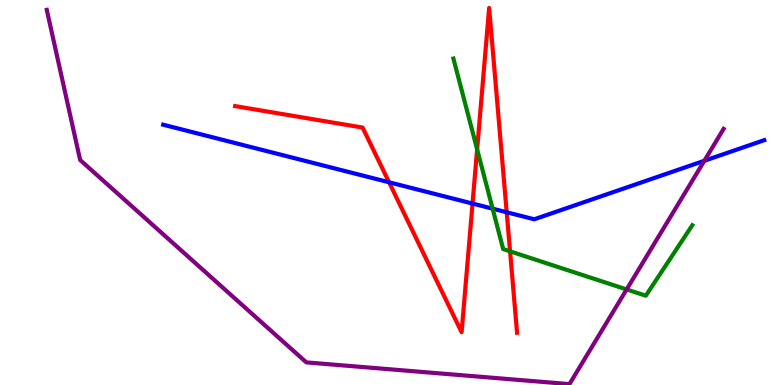[{'lines': ['blue', 'red'], 'intersections': [{'x': 5.02, 'y': 5.27}, {'x': 6.1, 'y': 4.71}, {'x': 6.54, 'y': 4.49}]}, {'lines': ['green', 'red'], 'intersections': [{'x': 6.16, 'y': 6.12}, {'x': 6.58, 'y': 3.47}]}, {'lines': ['purple', 'red'], 'intersections': []}, {'lines': ['blue', 'green'], 'intersections': [{'x': 6.36, 'y': 4.58}]}, {'lines': ['blue', 'purple'], 'intersections': [{'x': 9.09, 'y': 5.82}]}, {'lines': ['green', 'purple'], 'intersections': [{'x': 8.09, 'y': 2.48}]}]